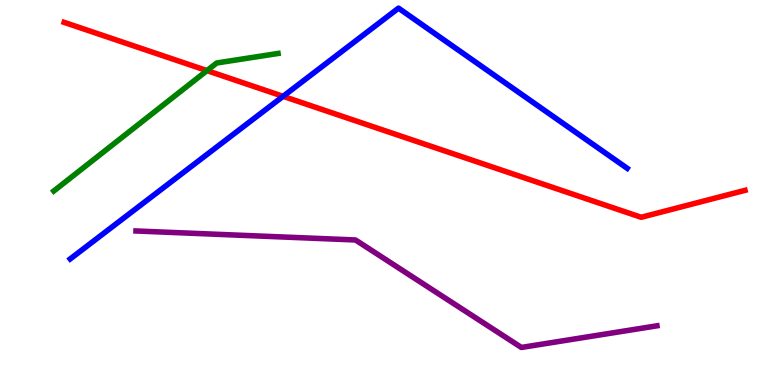[{'lines': ['blue', 'red'], 'intersections': [{'x': 3.65, 'y': 7.5}]}, {'lines': ['green', 'red'], 'intersections': [{'x': 2.67, 'y': 8.17}]}, {'lines': ['purple', 'red'], 'intersections': []}, {'lines': ['blue', 'green'], 'intersections': []}, {'lines': ['blue', 'purple'], 'intersections': []}, {'lines': ['green', 'purple'], 'intersections': []}]